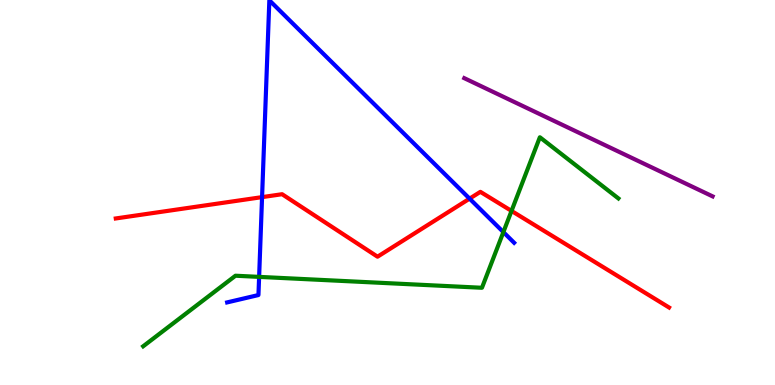[{'lines': ['blue', 'red'], 'intersections': [{'x': 3.38, 'y': 4.88}, {'x': 6.06, 'y': 4.84}]}, {'lines': ['green', 'red'], 'intersections': [{'x': 6.6, 'y': 4.52}]}, {'lines': ['purple', 'red'], 'intersections': []}, {'lines': ['blue', 'green'], 'intersections': [{'x': 3.34, 'y': 2.81}, {'x': 6.5, 'y': 3.97}]}, {'lines': ['blue', 'purple'], 'intersections': []}, {'lines': ['green', 'purple'], 'intersections': []}]